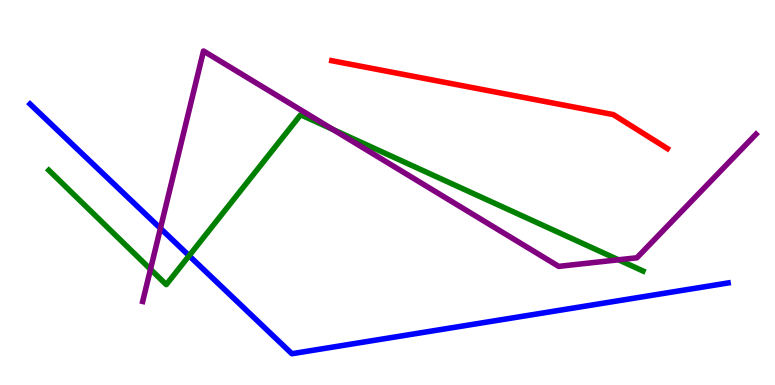[{'lines': ['blue', 'red'], 'intersections': []}, {'lines': ['green', 'red'], 'intersections': []}, {'lines': ['purple', 'red'], 'intersections': []}, {'lines': ['blue', 'green'], 'intersections': [{'x': 2.44, 'y': 3.36}]}, {'lines': ['blue', 'purple'], 'intersections': [{'x': 2.07, 'y': 4.07}]}, {'lines': ['green', 'purple'], 'intersections': [{'x': 1.94, 'y': 3.01}, {'x': 4.3, 'y': 6.64}, {'x': 7.98, 'y': 3.25}]}]